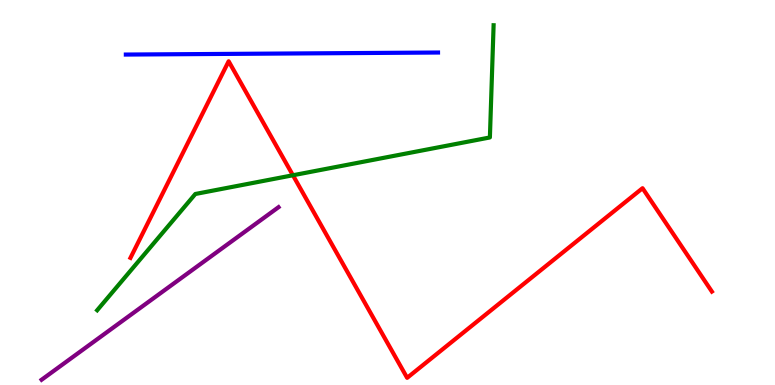[{'lines': ['blue', 'red'], 'intersections': []}, {'lines': ['green', 'red'], 'intersections': [{'x': 3.78, 'y': 5.45}]}, {'lines': ['purple', 'red'], 'intersections': []}, {'lines': ['blue', 'green'], 'intersections': []}, {'lines': ['blue', 'purple'], 'intersections': []}, {'lines': ['green', 'purple'], 'intersections': []}]